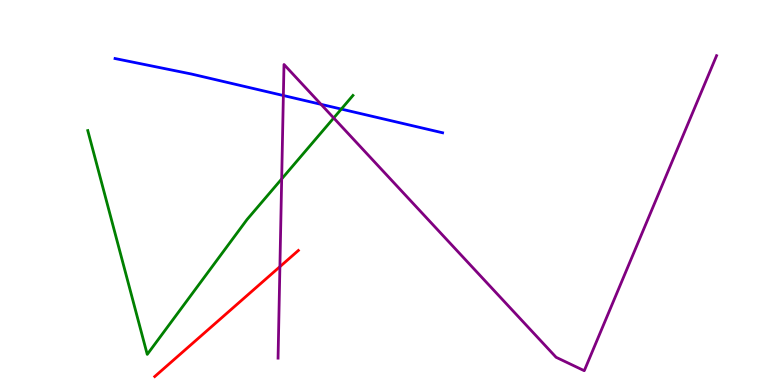[{'lines': ['blue', 'red'], 'intersections': []}, {'lines': ['green', 'red'], 'intersections': []}, {'lines': ['purple', 'red'], 'intersections': [{'x': 3.61, 'y': 3.07}]}, {'lines': ['blue', 'green'], 'intersections': [{'x': 4.4, 'y': 7.17}]}, {'lines': ['blue', 'purple'], 'intersections': [{'x': 3.66, 'y': 7.52}, {'x': 4.14, 'y': 7.29}]}, {'lines': ['green', 'purple'], 'intersections': [{'x': 3.63, 'y': 5.35}, {'x': 4.31, 'y': 6.94}]}]